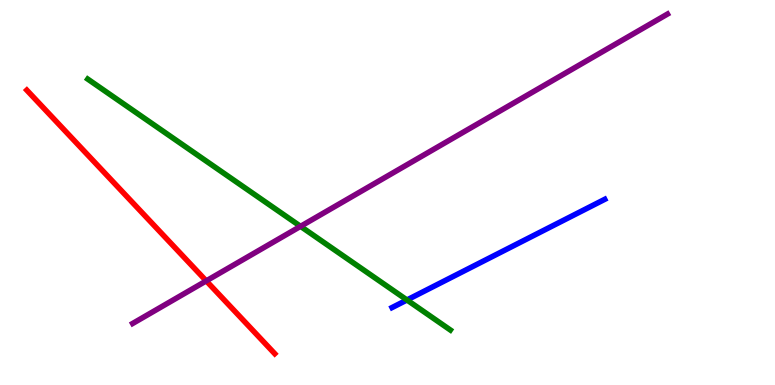[{'lines': ['blue', 'red'], 'intersections': []}, {'lines': ['green', 'red'], 'intersections': []}, {'lines': ['purple', 'red'], 'intersections': [{'x': 2.66, 'y': 2.7}]}, {'lines': ['blue', 'green'], 'intersections': [{'x': 5.25, 'y': 2.21}]}, {'lines': ['blue', 'purple'], 'intersections': []}, {'lines': ['green', 'purple'], 'intersections': [{'x': 3.88, 'y': 4.12}]}]